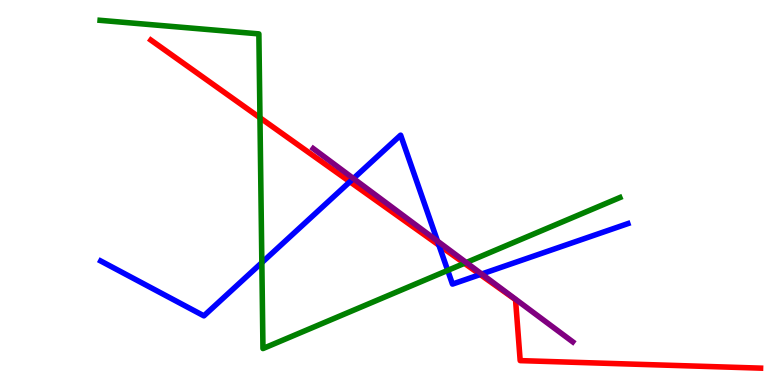[{'lines': ['blue', 'red'], 'intersections': [{'x': 4.51, 'y': 5.28}, {'x': 5.66, 'y': 3.63}, {'x': 6.2, 'y': 2.87}]}, {'lines': ['green', 'red'], 'intersections': [{'x': 3.35, 'y': 6.94}, {'x': 5.99, 'y': 3.16}]}, {'lines': ['purple', 'red'], 'intersections': []}, {'lines': ['blue', 'green'], 'intersections': [{'x': 3.38, 'y': 3.18}, {'x': 5.78, 'y': 2.98}]}, {'lines': ['blue', 'purple'], 'intersections': [{'x': 4.56, 'y': 5.36}, {'x': 5.65, 'y': 3.74}, {'x': 6.22, 'y': 2.88}]}, {'lines': ['green', 'purple'], 'intersections': [{'x': 6.02, 'y': 3.18}]}]